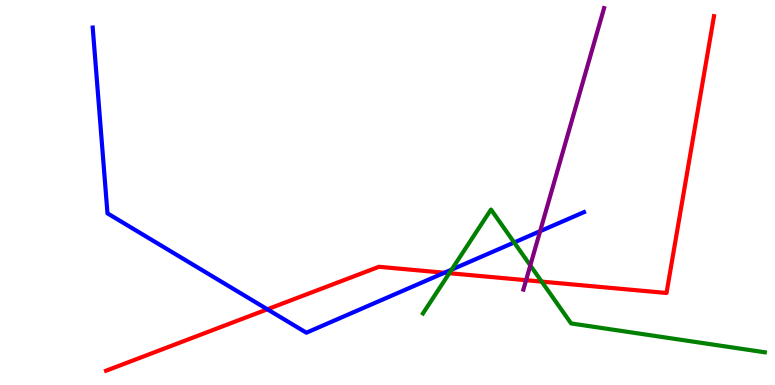[{'lines': ['blue', 'red'], 'intersections': [{'x': 3.45, 'y': 1.97}, {'x': 5.73, 'y': 2.92}]}, {'lines': ['green', 'red'], 'intersections': [{'x': 5.8, 'y': 2.9}, {'x': 6.99, 'y': 2.69}]}, {'lines': ['purple', 'red'], 'intersections': [{'x': 6.79, 'y': 2.72}]}, {'lines': ['blue', 'green'], 'intersections': [{'x': 5.83, 'y': 3.0}, {'x': 6.63, 'y': 3.7}]}, {'lines': ['blue', 'purple'], 'intersections': [{'x': 6.97, 'y': 3.99}]}, {'lines': ['green', 'purple'], 'intersections': [{'x': 6.84, 'y': 3.11}]}]